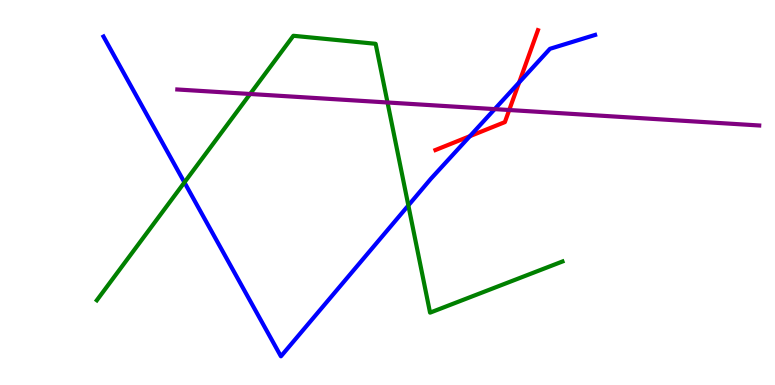[{'lines': ['blue', 'red'], 'intersections': [{'x': 6.06, 'y': 6.46}, {'x': 6.7, 'y': 7.86}]}, {'lines': ['green', 'red'], 'intersections': []}, {'lines': ['purple', 'red'], 'intersections': [{'x': 6.57, 'y': 7.14}]}, {'lines': ['blue', 'green'], 'intersections': [{'x': 2.38, 'y': 5.26}, {'x': 5.27, 'y': 4.66}]}, {'lines': ['blue', 'purple'], 'intersections': [{'x': 6.38, 'y': 7.17}]}, {'lines': ['green', 'purple'], 'intersections': [{'x': 3.23, 'y': 7.56}, {'x': 5.0, 'y': 7.34}]}]